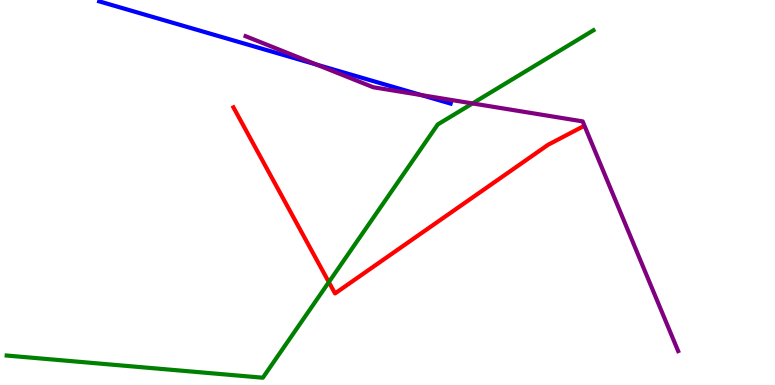[{'lines': ['blue', 'red'], 'intersections': []}, {'lines': ['green', 'red'], 'intersections': [{'x': 4.24, 'y': 2.67}]}, {'lines': ['purple', 'red'], 'intersections': []}, {'lines': ['blue', 'green'], 'intersections': []}, {'lines': ['blue', 'purple'], 'intersections': [{'x': 4.09, 'y': 8.32}, {'x': 5.44, 'y': 7.53}]}, {'lines': ['green', 'purple'], 'intersections': [{'x': 6.1, 'y': 7.31}]}]